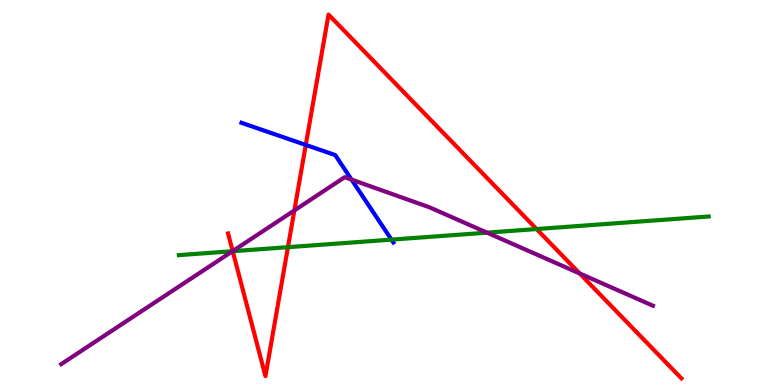[{'lines': ['blue', 'red'], 'intersections': [{'x': 3.95, 'y': 6.24}]}, {'lines': ['green', 'red'], 'intersections': [{'x': 3.0, 'y': 3.48}, {'x': 3.72, 'y': 3.58}, {'x': 6.92, 'y': 4.05}]}, {'lines': ['purple', 'red'], 'intersections': [{'x': 3.0, 'y': 3.48}, {'x': 3.8, 'y': 4.53}, {'x': 7.48, 'y': 2.9}]}, {'lines': ['blue', 'green'], 'intersections': [{'x': 5.05, 'y': 3.78}]}, {'lines': ['blue', 'purple'], 'intersections': [{'x': 4.54, 'y': 5.34}]}, {'lines': ['green', 'purple'], 'intersections': [{'x': 3.0, 'y': 3.47}, {'x': 6.28, 'y': 3.96}]}]